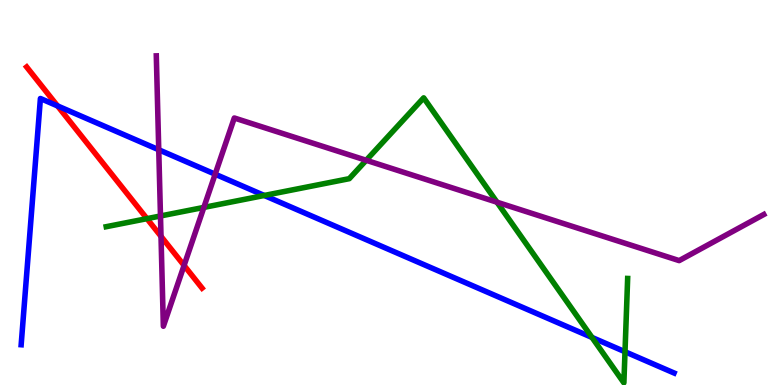[{'lines': ['blue', 'red'], 'intersections': [{'x': 0.743, 'y': 7.25}]}, {'lines': ['green', 'red'], 'intersections': [{'x': 1.9, 'y': 4.32}]}, {'lines': ['purple', 'red'], 'intersections': [{'x': 2.08, 'y': 3.86}, {'x': 2.38, 'y': 3.11}]}, {'lines': ['blue', 'green'], 'intersections': [{'x': 3.41, 'y': 4.92}, {'x': 7.64, 'y': 1.24}, {'x': 8.06, 'y': 0.864}]}, {'lines': ['blue', 'purple'], 'intersections': [{'x': 2.05, 'y': 6.11}, {'x': 2.78, 'y': 5.48}]}, {'lines': ['green', 'purple'], 'intersections': [{'x': 2.07, 'y': 4.39}, {'x': 2.63, 'y': 4.61}, {'x': 4.73, 'y': 5.84}, {'x': 6.41, 'y': 4.75}]}]